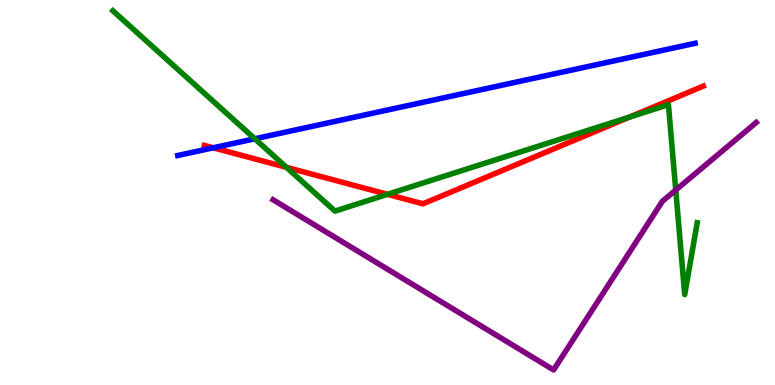[{'lines': ['blue', 'red'], 'intersections': [{'x': 2.75, 'y': 6.16}]}, {'lines': ['green', 'red'], 'intersections': [{'x': 3.7, 'y': 5.65}, {'x': 5.0, 'y': 4.95}, {'x': 8.12, 'y': 6.96}]}, {'lines': ['purple', 'red'], 'intersections': []}, {'lines': ['blue', 'green'], 'intersections': [{'x': 3.29, 'y': 6.4}]}, {'lines': ['blue', 'purple'], 'intersections': []}, {'lines': ['green', 'purple'], 'intersections': [{'x': 8.72, 'y': 5.06}]}]